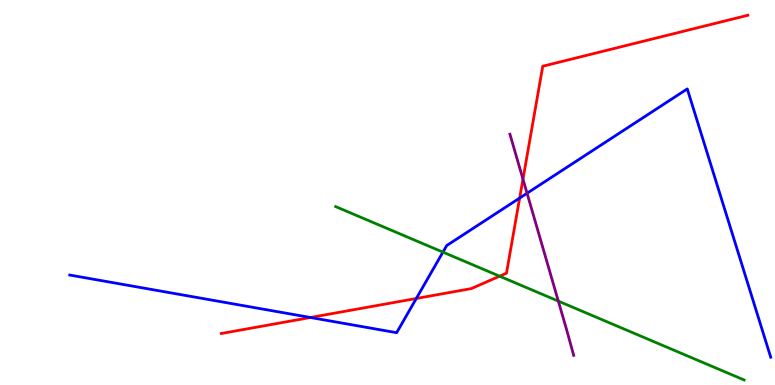[{'lines': ['blue', 'red'], 'intersections': [{'x': 4.01, 'y': 1.75}, {'x': 5.37, 'y': 2.25}, {'x': 6.71, 'y': 4.86}]}, {'lines': ['green', 'red'], 'intersections': [{'x': 6.45, 'y': 2.83}]}, {'lines': ['purple', 'red'], 'intersections': [{'x': 6.75, 'y': 5.35}]}, {'lines': ['blue', 'green'], 'intersections': [{'x': 5.72, 'y': 3.45}]}, {'lines': ['blue', 'purple'], 'intersections': [{'x': 6.8, 'y': 4.98}]}, {'lines': ['green', 'purple'], 'intersections': [{'x': 7.2, 'y': 2.18}]}]